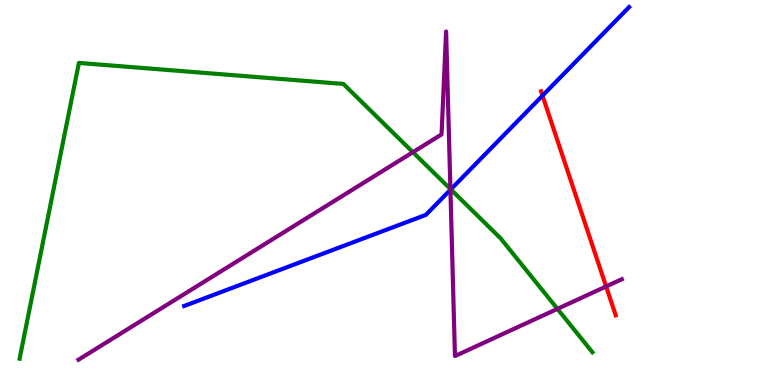[{'lines': ['blue', 'red'], 'intersections': [{'x': 7.0, 'y': 7.52}]}, {'lines': ['green', 'red'], 'intersections': []}, {'lines': ['purple', 'red'], 'intersections': [{'x': 7.82, 'y': 2.56}]}, {'lines': ['blue', 'green'], 'intersections': [{'x': 5.82, 'y': 5.08}]}, {'lines': ['blue', 'purple'], 'intersections': [{'x': 5.81, 'y': 5.07}]}, {'lines': ['green', 'purple'], 'intersections': [{'x': 5.33, 'y': 6.05}, {'x': 5.81, 'y': 5.09}, {'x': 7.19, 'y': 1.98}]}]